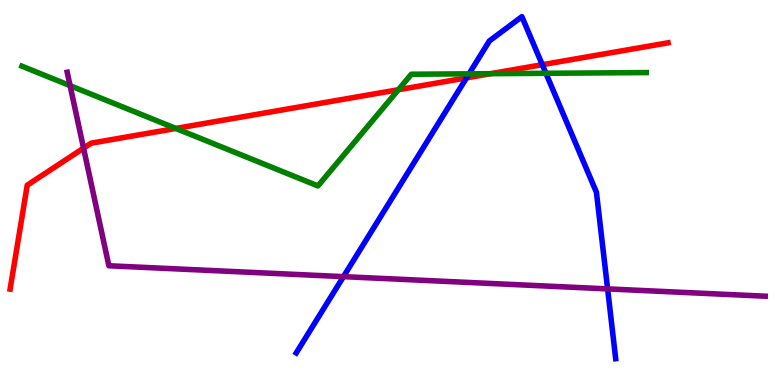[{'lines': ['blue', 'red'], 'intersections': [{'x': 6.02, 'y': 7.98}, {'x': 7.0, 'y': 8.32}]}, {'lines': ['green', 'red'], 'intersections': [{'x': 2.27, 'y': 6.66}, {'x': 5.14, 'y': 7.67}, {'x': 6.33, 'y': 8.09}]}, {'lines': ['purple', 'red'], 'intersections': [{'x': 1.08, 'y': 6.15}]}, {'lines': ['blue', 'green'], 'intersections': [{'x': 6.05, 'y': 8.08}, {'x': 7.04, 'y': 8.1}]}, {'lines': ['blue', 'purple'], 'intersections': [{'x': 4.43, 'y': 2.81}, {'x': 7.84, 'y': 2.5}]}, {'lines': ['green', 'purple'], 'intersections': [{'x': 0.904, 'y': 7.78}]}]